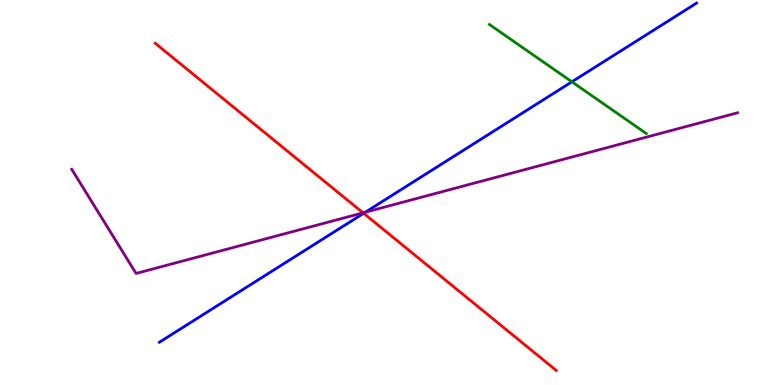[{'lines': ['blue', 'red'], 'intersections': [{'x': 4.69, 'y': 4.46}]}, {'lines': ['green', 'red'], 'intersections': []}, {'lines': ['purple', 'red'], 'intersections': [{'x': 4.68, 'y': 4.47}]}, {'lines': ['blue', 'green'], 'intersections': [{'x': 7.38, 'y': 7.88}]}, {'lines': ['blue', 'purple'], 'intersections': [{'x': 4.71, 'y': 4.49}]}, {'lines': ['green', 'purple'], 'intersections': []}]